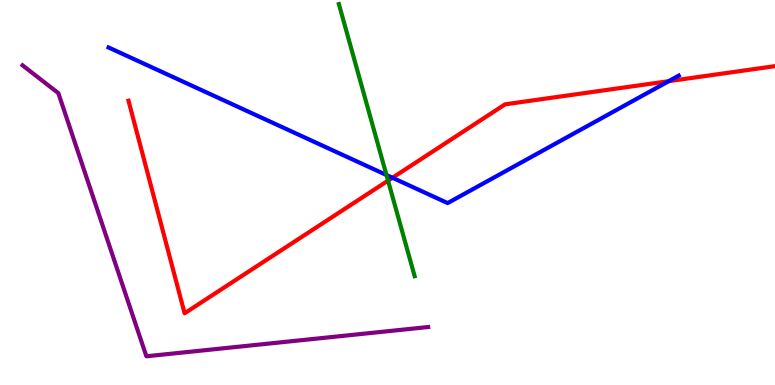[{'lines': ['blue', 'red'], 'intersections': [{'x': 5.06, 'y': 5.38}, {'x': 8.63, 'y': 7.89}]}, {'lines': ['green', 'red'], 'intersections': [{'x': 5.01, 'y': 5.31}]}, {'lines': ['purple', 'red'], 'intersections': []}, {'lines': ['blue', 'green'], 'intersections': [{'x': 4.99, 'y': 5.45}]}, {'lines': ['blue', 'purple'], 'intersections': []}, {'lines': ['green', 'purple'], 'intersections': []}]